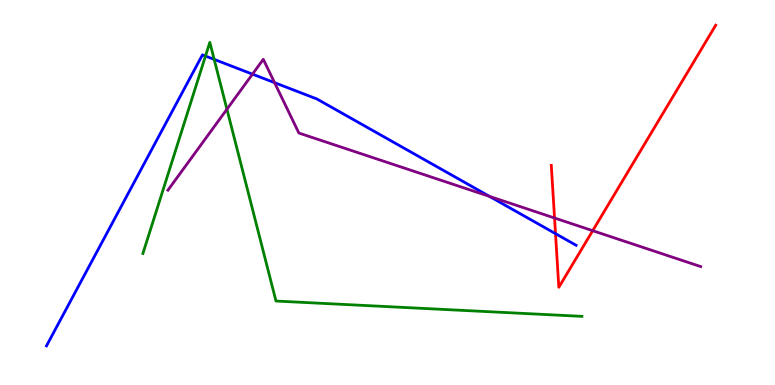[{'lines': ['blue', 'red'], 'intersections': [{'x': 7.17, 'y': 3.93}]}, {'lines': ['green', 'red'], 'intersections': []}, {'lines': ['purple', 'red'], 'intersections': [{'x': 7.16, 'y': 4.34}, {'x': 7.65, 'y': 4.01}]}, {'lines': ['blue', 'green'], 'intersections': [{'x': 2.65, 'y': 8.54}, {'x': 2.76, 'y': 8.46}]}, {'lines': ['blue', 'purple'], 'intersections': [{'x': 3.26, 'y': 8.07}, {'x': 3.54, 'y': 7.85}, {'x': 6.32, 'y': 4.9}]}, {'lines': ['green', 'purple'], 'intersections': [{'x': 2.93, 'y': 7.16}]}]